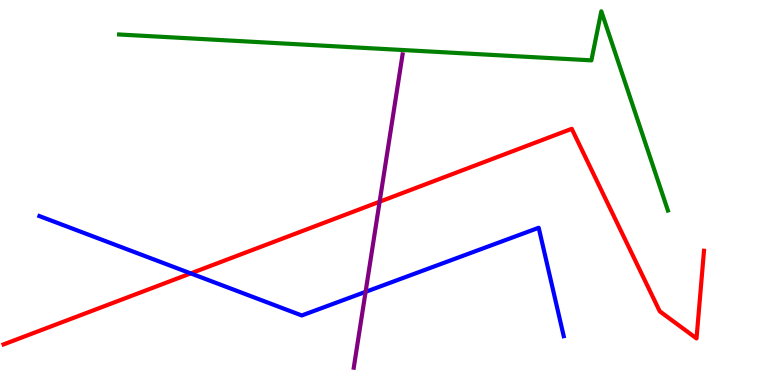[{'lines': ['blue', 'red'], 'intersections': [{'x': 2.46, 'y': 2.9}]}, {'lines': ['green', 'red'], 'intersections': []}, {'lines': ['purple', 'red'], 'intersections': [{'x': 4.9, 'y': 4.76}]}, {'lines': ['blue', 'green'], 'intersections': []}, {'lines': ['blue', 'purple'], 'intersections': [{'x': 4.72, 'y': 2.42}]}, {'lines': ['green', 'purple'], 'intersections': []}]